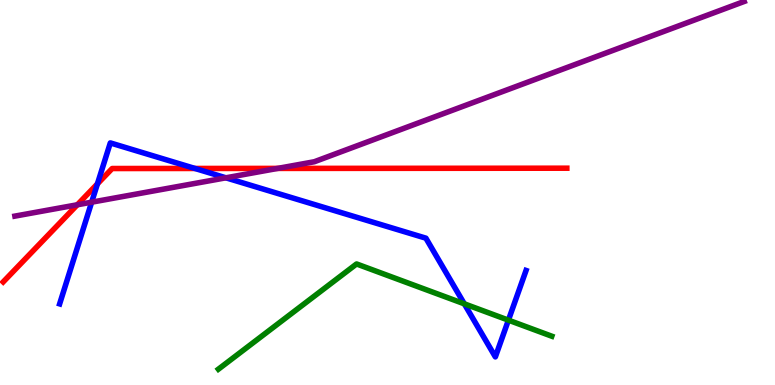[{'lines': ['blue', 'red'], 'intersections': [{'x': 1.26, 'y': 5.22}, {'x': 2.52, 'y': 5.62}]}, {'lines': ['green', 'red'], 'intersections': []}, {'lines': ['purple', 'red'], 'intersections': [{'x': 0.998, 'y': 4.68}, {'x': 3.58, 'y': 5.63}]}, {'lines': ['blue', 'green'], 'intersections': [{'x': 5.99, 'y': 2.11}, {'x': 6.56, 'y': 1.68}]}, {'lines': ['blue', 'purple'], 'intersections': [{'x': 1.18, 'y': 4.75}, {'x': 2.91, 'y': 5.38}]}, {'lines': ['green', 'purple'], 'intersections': []}]